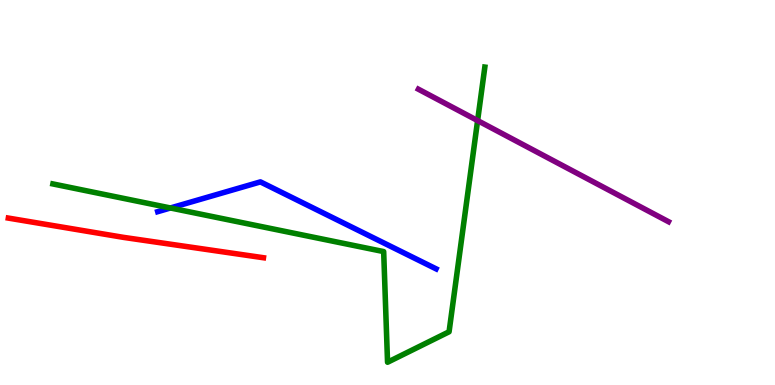[{'lines': ['blue', 'red'], 'intersections': []}, {'lines': ['green', 'red'], 'intersections': []}, {'lines': ['purple', 'red'], 'intersections': []}, {'lines': ['blue', 'green'], 'intersections': [{'x': 2.2, 'y': 4.6}]}, {'lines': ['blue', 'purple'], 'intersections': []}, {'lines': ['green', 'purple'], 'intersections': [{'x': 6.16, 'y': 6.87}]}]